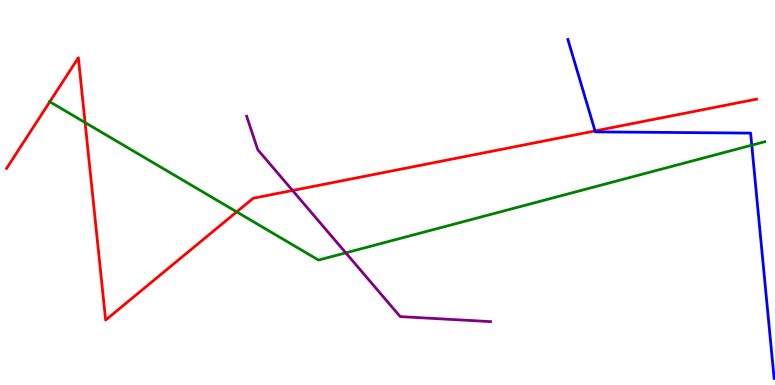[{'lines': ['blue', 'red'], 'intersections': [{'x': 7.68, 'y': 6.6}]}, {'lines': ['green', 'red'], 'intersections': [{'x': 0.642, 'y': 7.36}, {'x': 1.1, 'y': 6.82}, {'x': 3.05, 'y': 4.5}]}, {'lines': ['purple', 'red'], 'intersections': [{'x': 3.78, 'y': 5.05}]}, {'lines': ['blue', 'green'], 'intersections': [{'x': 9.7, 'y': 6.23}]}, {'lines': ['blue', 'purple'], 'intersections': []}, {'lines': ['green', 'purple'], 'intersections': [{'x': 4.46, 'y': 3.43}]}]